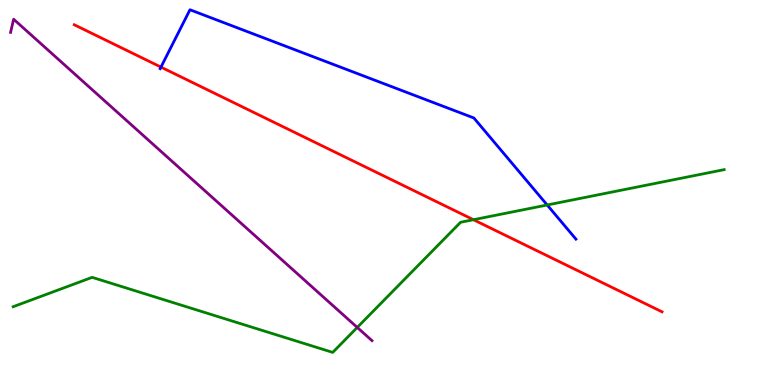[{'lines': ['blue', 'red'], 'intersections': [{'x': 2.08, 'y': 8.26}]}, {'lines': ['green', 'red'], 'intersections': [{'x': 6.11, 'y': 4.29}]}, {'lines': ['purple', 'red'], 'intersections': []}, {'lines': ['blue', 'green'], 'intersections': [{'x': 7.06, 'y': 4.68}]}, {'lines': ['blue', 'purple'], 'intersections': []}, {'lines': ['green', 'purple'], 'intersections': [{'x': 4.61, 'y': 1.5}]}]